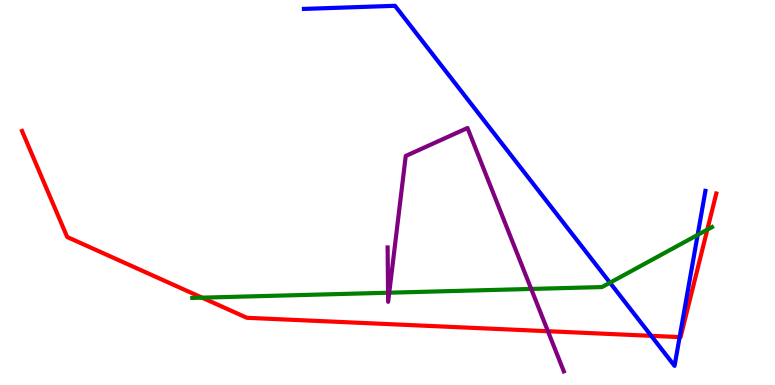[{'lines': ['blue', 'red'], 'intersections': [{'x': 8.4, 'y': 1.28}, {'x': 8.77, 'y': 1.24}]}, {'lines': ['green', 'red'], 'intersections': [{'x': 2.61, 'y': 2.27}, {'x': 9.13, 'y': 4.04}]}, {'lines': ['purple', 'red'], 'intersections': [{'x': 7.07, 'y': 1.4}]}, {'lines': ['blue', 'green'], 'intersections': [{'x': 7.87, 'y': 2.66}, {'x': 9.0, 'y': 3.9}]}, {'lines': ['blue', 'purple'], 'intersections': []}, {'lines': ['green', 'purple'], 'intersections': [{'x': 5.01, 'y': 2.4}, {'x': 5.02, 'y': 2.4}, {'x': 6.85, 'y': 2.49}]}]